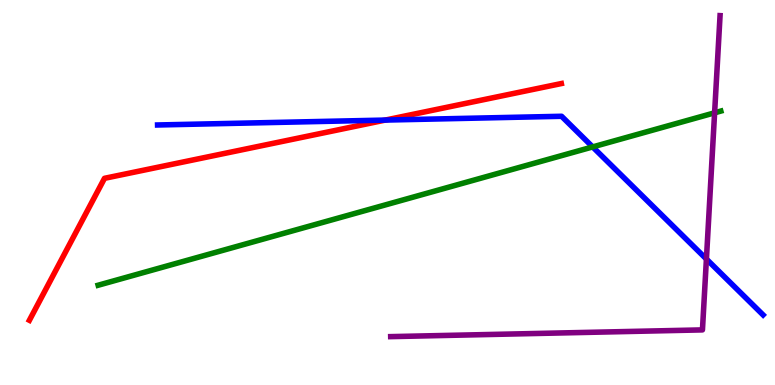[{'lines': ['blue', 'red'], 'intersections': [{'x': 4.97, 'y': 6.88}]}, {'lines': ['green', 'red'], 'intersections': []}, {'lines': ['purple', 'red'], 'intersections': []}, {'lines': ['blue', 'green'], 'intersections': [{'x': 7.65, 'y': 6.18}]}, {'lines': ['blue', 'purple'], 'intersections': [{'x': 9.12, 'y': 3.27}]}, {'lines': ['green', 'purple'], 'intersections': [{'x': 9.22, 'y': 7.07}]}]